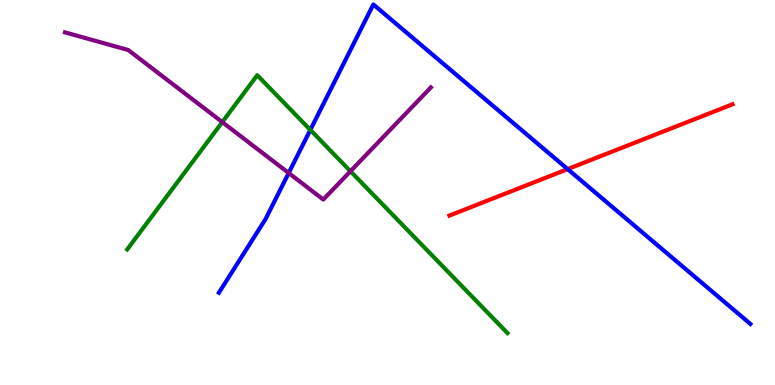[{'lines': ['blue', 'red'], 'intersections': [{'x': 7.32, 'y': 5.61}]}, {'lines': ['green', 'red'], 'intersections': []}, {'lines': ['purple', 'red'], 'intersections': []}, {'lines': ['blue', 'green'], 'intersections': [{'x': 4.0, 'y': 6.63}]}, {'lines': ['blue', 'purple'], 'intersections': [{'x': 3.72, 'y': 5.51}]}, {'lines': ['green', 'purple'], 'intersections': [{'x': 2.87, 'y': 6.83}, {'x': 4.52, 'y': 5.55}]}]